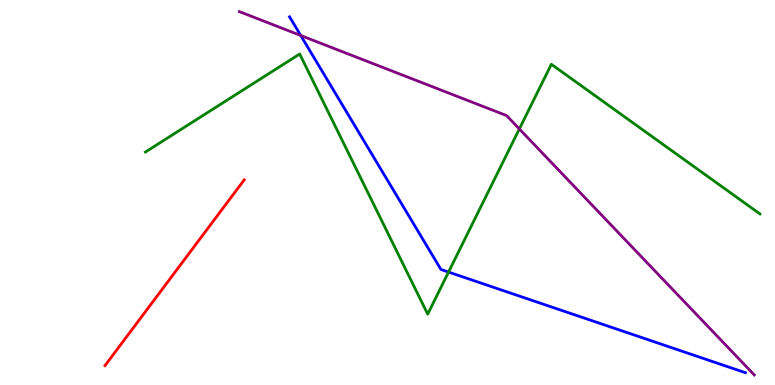[{'lines': ['blue', 'red'], 'intersections': []}, {'lines': ['green', 'red'], 'intersections': []}, {'lines': ['purple', 'red'], 'intersections': []}, {'lines': ['blue', 'green'], 'intersections': [{'x': 5.79, 'y': 2.93}]}, {'lines': ['blue', 'purple'], 'intersections': [{'x': 3.88, 'y': 9.08}]}, {'lines': ['green', 'purple'], 'intersections': [{'x': 6.7, 'y': 6.65}]}]